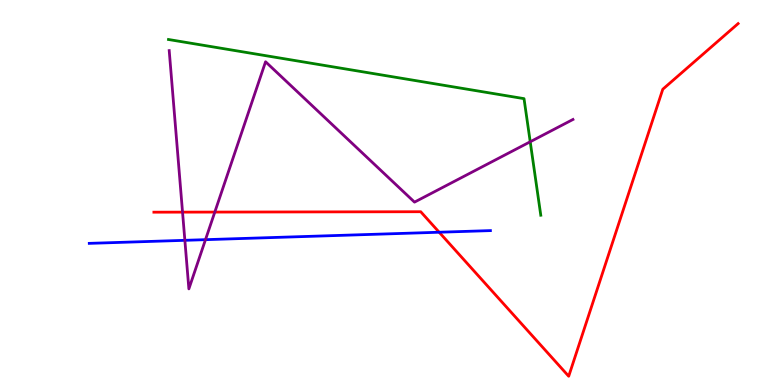[{'lines': ['blue', 'red'], 'intersections': [{'x': 5.67, 'y': 3.97}]}, {'lines': ['green', 'red'], 'intersections': []}, {'lines': ['purple', 'red'], 'intersections': [{'x': 2.36, 'y': 4.49}, {'x': 2.77, 'y': 4.49}]}, {'lines': ['blue', 'green'], 'intersections': []}, {'lines': ['blue', 'purple'], 'intersections': [{'x': 2.39, 'y': 3.76}, {'x': 2.65, 'y': 3.77}]}, {'lines': ['green', 'purple'], 'intersections': [{'x': 6.84, 'y': 6.32}]}]